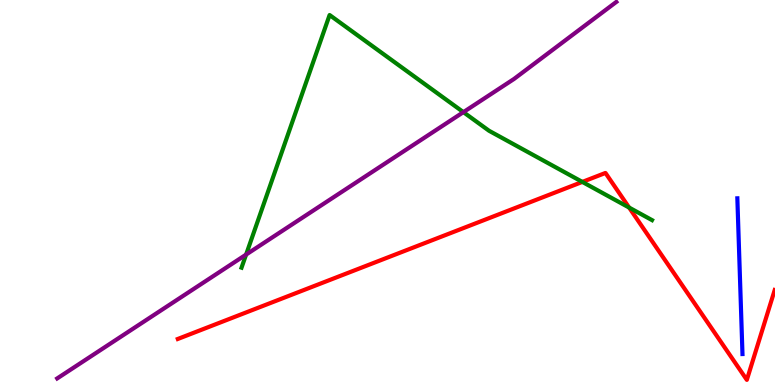[{'lines': ['blue', 'red'], 'intersections': []}, {'lines': ['green', 'red'], 'intersections': [{'x': 7.51, 'y': 5.27}, {'x': 8.12, 'y': 4.61}]}, {'lines': ['purple', 'red'], 'intersections': []}, {'lines': ['blue', 'green'], 'intersections': []}, {'lines': ['blue', 'purple'], 'intersections': []}, {'lines': ['green', 'purple'], 'intersections': [{'x': 3.18, 'y': 3.39}, {'x': 5.98, 'y': 7.09}]}]